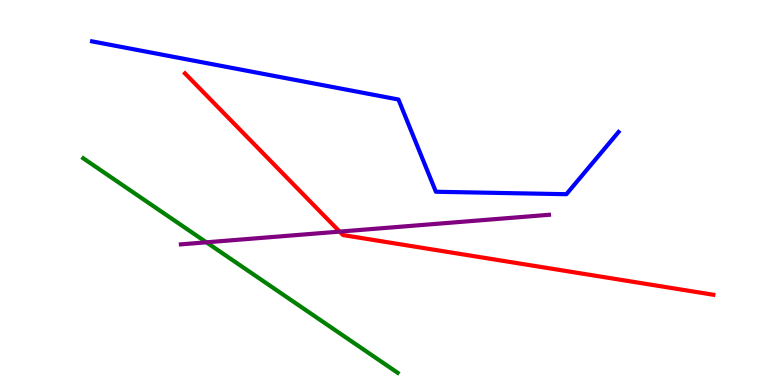[{'lines': ['blue', 'red'], 'intersections': []}, {'lines': ['green', 'red'], 'intersections': []}, {'lines': ['purple', 'red'], 'intersections': [{'x': 4.38, 'y': 3.98}]}, {'lines': ['blue', 'green'], 'intersections': []}, {'lines': ['blue', 'purple'], 'intersections': []}, {'lines': ['green', 'purple'], 'intersections': [{'x': 2.66, 'y': 3.71}]}]